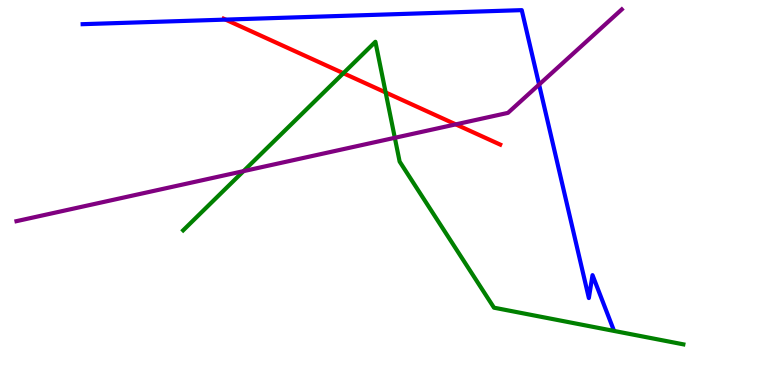[{'lines': ['blue', 'red'], 'intersections': [{'x': 2.91, 'y': 9.49}]}, {'lines': ['green', 'red'], 'intersections': [{'x': 4.43, 'y': 8.1}, {'x': 4.98, 'y': 7.6}]}, {'lines': ['purple', 'red'], 'intersections': [{'x': 5.88, 'y': 6.77}]}, {'lines': ['blue', 'green'], 'intersections': []}, {'lines': ['blue', 'purple'], 'intersections': [{'x': 6.96, 'y': 7.8}]}, {'lines': ['green', 'purple'], 'intersections': [{'x': 3.14, 'y': 5.55}, {'x': 5.09, 'y': 6.42}]}]